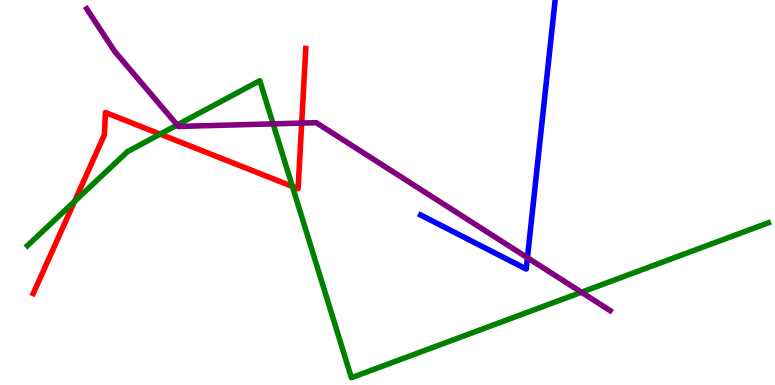[{'lines': ['blue', 'red'], 'intersections': []}, {'lines': ['green', 'red'], 'intersections': [{'x': 0.962, 'y': 4.77}, {'x': 2.07, 'y': 6.52}, {'x': 3.77, 'y': 5.16}]}, {'lines': ['purple', 'red'], 'intersections': [{'x': 3.89, 'y': 6.8}]}, {'lines': ['blue', 'green'], 'intersections': []}, {'lines': ['blue', 'purple'], 'intersections': [{'x': 6.81, 'y': 3.31}]}, {'lines': ['green', 'purple'], 'intersections': [{'x': 2.29, 'y': 6.75}, {'x': 3.52, 'y': 6.78}, {'x': 7.5, 'y': 2.41}]}]